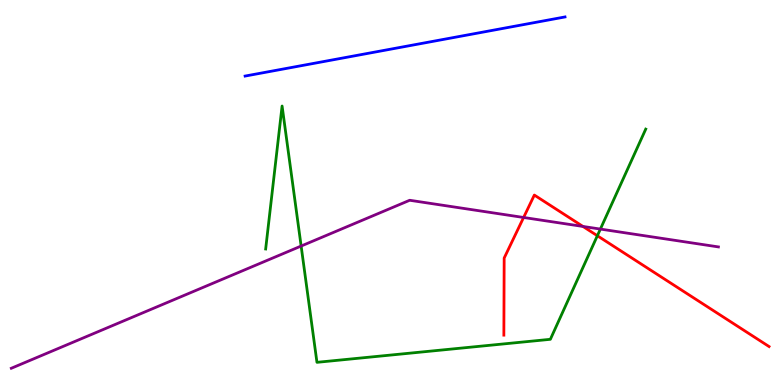[{'lines': ['blue', 'red'], 'intersections': []}, {'lines': ['green', 'red'], 'intersections': [{'x': 7.71, 'y': 3.88}]}, {'lines': ['purple', 'red'], 'intersections': [{'x': 6.76, 'y': 4.35}, {'x': 7.52, 'y': 4.12}]}, {'lines': ['blue', 'green'], 'intersections': []}, {'lines': ['blue', 'purple'], 'intersections': []}, {'lines': ['green', 'purple'], 'intersections': [{'x': 3.89, 'y': 3.61}, {'x': 7.75, 'y': 4.05}]}]